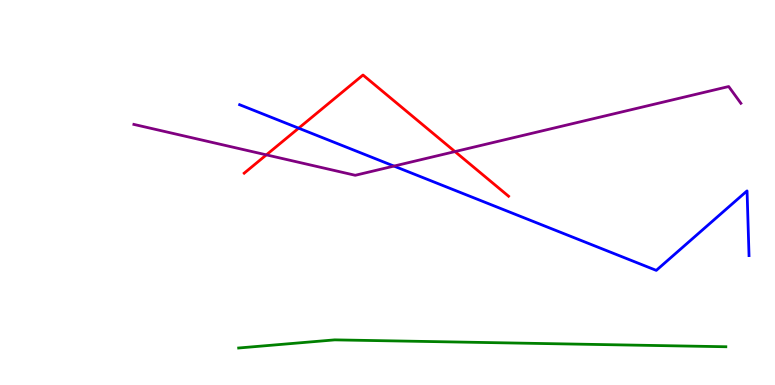[{'lines': ['blue', 'red'], 'intersections': [{'x': 3.85, 'y': 6.67}]}, {'lines': ['green', 'red'], 'intersections': []}, {'lines': ['purple', 'red'], 'intersections': [{'x': 3.44, 'y': 5.98}, {'x': 5.87, 'y': 6.06}]}, {'lines': ['blue', 'green'], 'intersections': []}, {'lines': ['blue', 'purple'], 'intersections': [{'x': 5.08, 'y': 5.69}]}, {'lines': ['green', 'purple'], 'intersections': []}]